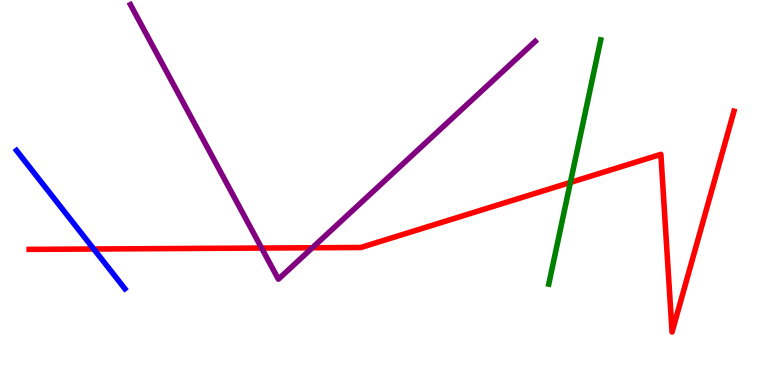[{'lines': ['blue', 'red'], 'intersections': [{'x': 1.21, 'y': 3.53}]}, {'lines': ['green', 'red'], 'intersections': [{'x': 7.36, 'y': 5.26}]}, {'lines': ['purple', 'red'], 'intersections': [{'x': 3.38, 'y': 3.56}, {'x': 4.03, 'y': 3.56}]}, {'lines': ['blue', 'green'], 'intersections': []}, {'lines': ['blue', 'purple'], 'intersections': []}, {'lines': ['green', 'purple'], 'intersections': []}]